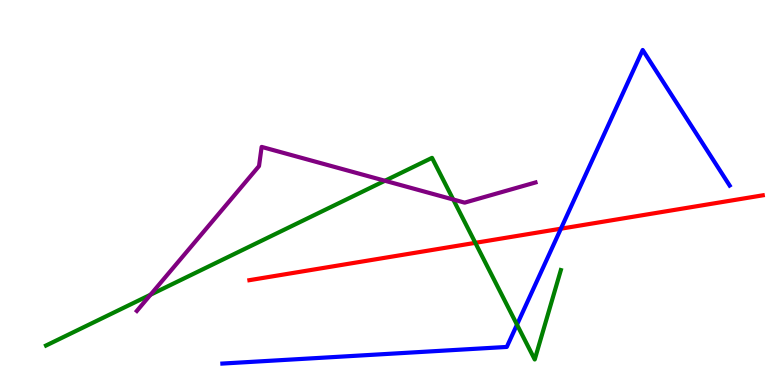[{'lines': ['blue', 'red'], 'intersections': [{'x': 7.24, 'y': 4.06}]}, {'lines': ['green', 'red'], 'intersections': [{'x': 6.13, 'y': 3.69}]}, {'lines': ['purple', 'red'], 'intersections': []}, {'lines': ['blue', 'green'], 'intersections': [{'x': 6.67, 'y': 1.57}]}, {'lines': ['blue', 'purple'], 'intersections': []}, {'lines': ['green', 'purple'], 'intersections': [{'x': 1.94, 'y': 2.35}, {'x': 4.97, 'y': 5.31}, {'x': 5.85, 'y': 4.82}]}]